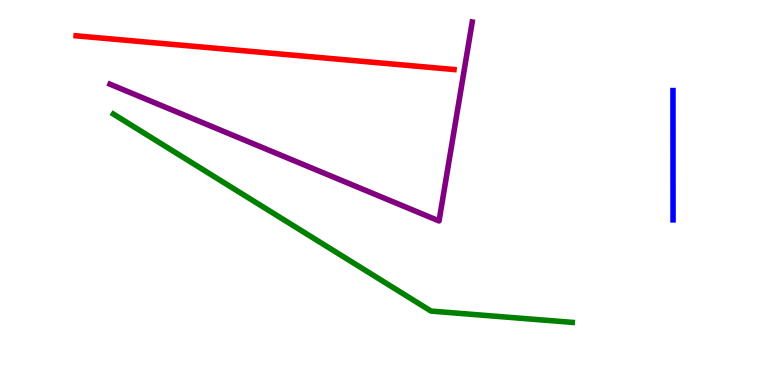[{'lines': ['blue', 'red'], 'intersections': []}, {'lines': ['green', 'red'], 'intersections': []}, {'lines': ['purple', 'red'], 'intersections': []}, {'lines': ['blue', 'green'], 'intersections': []}, {'lines': ['blue', 'purple'], 'intersections': []}, {'lines': ['green', 'purple'], 'intersections': []}]